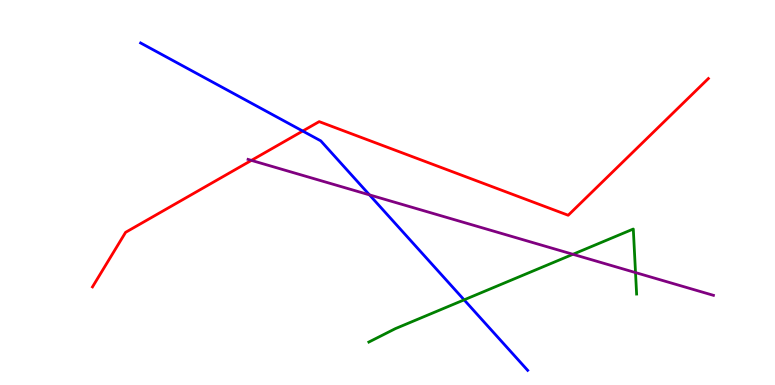[{'lines': ['blue', 'red'], 'intersections': [{'x': 3.91, 'y': 6.6}]}, {'lines': ['green', 'red'], 'intersections': []}, {'lines': ['purple', 'red'], 'intersections': [{'x': 3.24, 'y': 5.83}]}, {'lines': ['blue', 'green'], 'intersections': [{'x': 5.99, 'y': 2.21}]}, {'lines': ['blue', 'purple'], 'intersections': [{'x': 4.77, 'y': 4.94}]}, {'lines': ['green', 'purple'], 'intersections': [{'x': 7.39, 'y': 3.39}, {'x': 8.2, 'y': 2.92}]}]